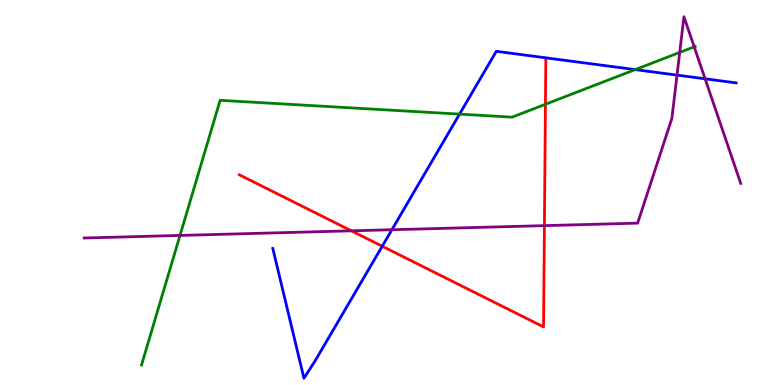[{'lines': ['blue', 'red'], 'intersections': [{'x': 4.93, 'y': 3.6}]}, {'lines': ['green', 'red'], 'intersections': [{'x': 7.04, 'y': 7.29}]}, {'lines': ['purple', 'red'], 'intersections': [{'x': 4.53, 'y': 4.0}, {'x': 7.02, 'y': 4.14}]}, {'lines': ['blue', 'green'], 'intersections': [{'x': 5.93, 'y': 7.04}, {'x': 8.2, 'y': 8.19}]}, {'lines': ['blue', 'purple'], 'intersections': [{'x': 5.06, 'y': 4.03}, {'x': 8.74, 'y': 8.05}, {'x': 9.1, 'y': 7.95}]}, {'lines': ['green', 'purple'], 'intersections': [{'x': 2.32, 'y': 3.88}, {'x': 8.77, 'y': 8.64}, {'x': 8.96, 'y': 8.78}]}]